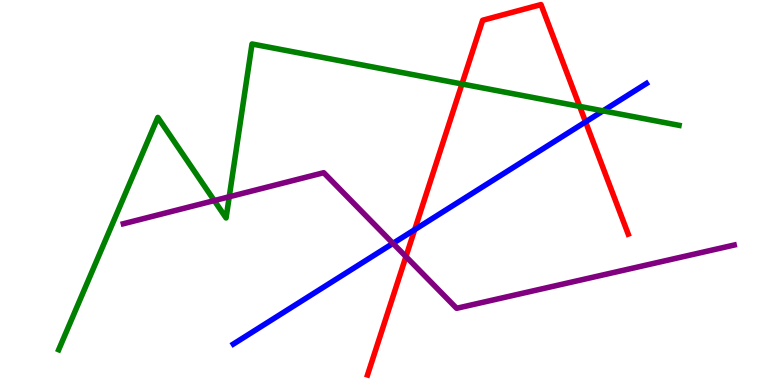[{'lines': ['blue', 'red'], 'intersections': [{'x': 5.35, 'y': 4.03}, {'x': 7.56, 'y': 6.83}]}, {'lines': ['green', 'red'], 'intersections': [{'x': 5.96, 'y': 7.82}, {'x': 7.48, 'y': 7.24}]}, {'lines': ['purple', 'red'], 'intersections': [{'x': 5.24, 'y': 3.34}]}, {'lines': ['blue', 'green'], 'intersections': [{'x': 7.78, 'y': 7.12}]}, {'lines': ['blue', 'purple'], 'intersections': [{'x': 5.07, 'y': 3.68}]}, {'lines': ['green', 'purple'], 'intersections': [{'x': 2.76, 'y': 4.79}, {'x': 2.96, 'y': 4.89}]}]